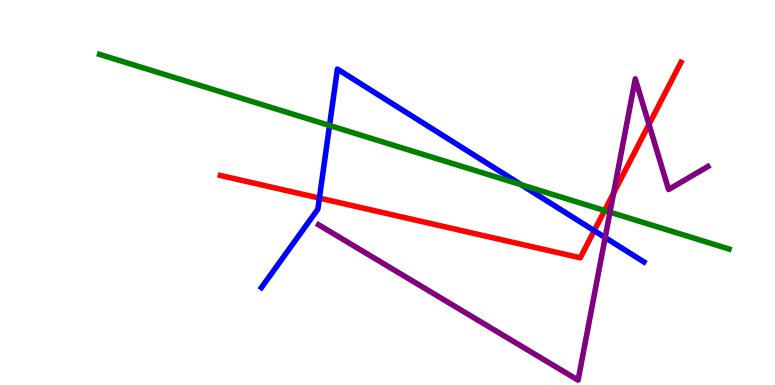[{'lines': ['blue', 'red'], 'intersections': [{'x': 4.12, 'y': 4.85}, {'x': 7.67, 'y': 4.01}]}, {'lines': ['green', 'red'], 'intersections': [{'x': 7.8, 'y': 4.53}]}, {'lines': ['purple', 'red'], 'intersections': [{'x': 7.92, 'y': 4.99}, {'x': 8.37, 'y': 6.77}]}, {'lines': ['blue', 'green'], 'intersections': [{'x': 4.25, 'y': 6.74}, {'x': 6.73, 'y': 5.2}]}, {'lines': ['blue', 'purple'], 'intersections': [{'x': 7.81, 'y': 3.83}]}, {'lines': ['green', 'purple'], 'intersections': [{'x': 7.87, 'y': 4.49}]}]